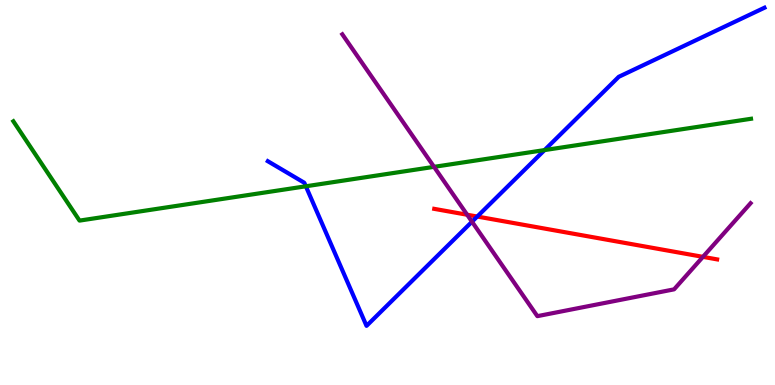[{'lines': ['blue', 'red'], 'intersections': [{'x': 6.16, 'y': 4.38}]}, {'lines': ['green', 'red'], 'intersections': []}, {'lines': ['purple', 'red'], 'intersections': [{'x': 6.03, 'y': 4.42}, {'x': 9.07, 'y': 3.33}]}, {'lines': ['blue', 'green'], 'intersections': [{'x': 3.95, 'y': 5.16}, {'x': 7.03, 'y': 6.1}]}, {'lines': ['blue', 'purple'], 'intersections': [{'x': 6.09, 'y': 4.24}]}, {'lines': ['green', 'purple'], 'intersections': [{'x': 5.6, 'y': 5.67}]}]